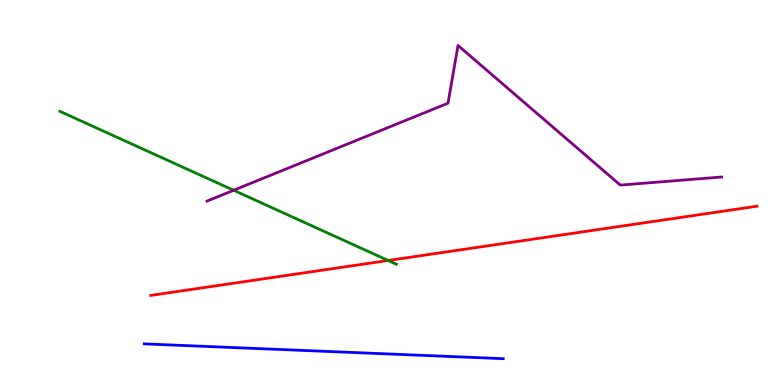[{'lines': ['blue', 'red'], 'intersections': []}, {'lines': ['green', 'red'], 'intersections': [{'x': 5.01, 'y': 3.23}]}, {'lines': ['purple', 'red'], 'intersections': []}, {'lines': ['blue', 'green'], 'intersections': []}, {'lines': ['blue', 'purple'], 'intersections': []}, {'lines': ['green', 'purple'], 'intersections': [{'x': 3.01, 'y': 5.06}]}]